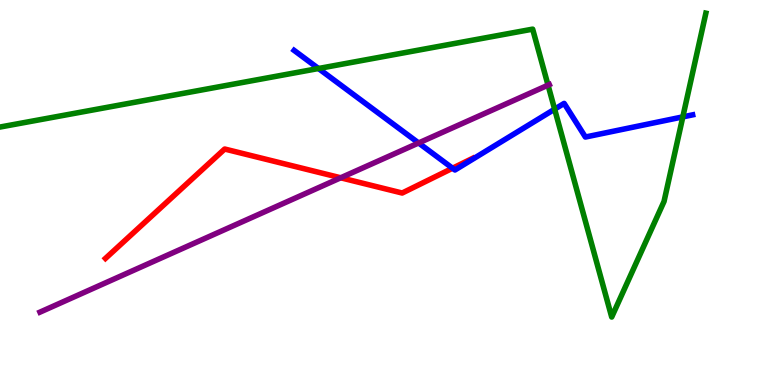[{'lines': ['blue', 'red'], 'intersections': [{'x': 5.84, 'y': 5.63}]}, {'lines': ['green', 'red'], 'intersections': []}, {'lines': ['purple', 'red'], 'intersections': [{'x': 4.4, 'y': 5.38}]}, {'lines': ['blue', 'green'], 'intersections': [{'x': 4.11, 'y': 8.22}, {'x': 7.16, 'y': 7.16}, {'x': 8.81, 'y': 6.96}]}, {'lines': ['blue', 'purple'], 'intersections': [{'x': 5.4, 'y': 6.29}]}, {'lines': ['green', 'purple'], 'intersections': [{'x': 7.07, 'y': 7.79}]}]